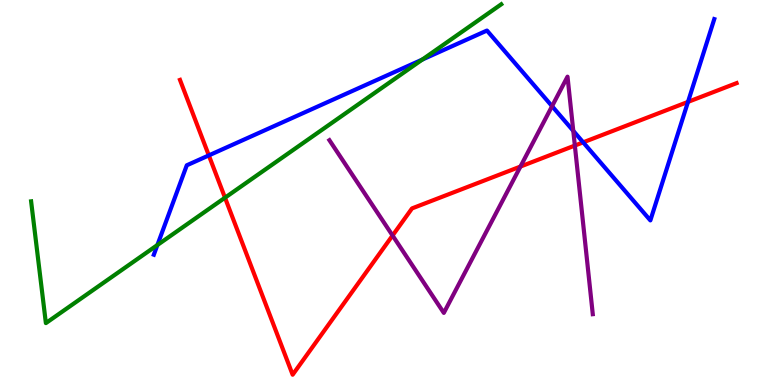[{'lines': ['blue', 'red'], 'intersections': [{'x': 2.69, 'y': 5.96}, {'x': 7.52, 'y': 6.3}, {'x': 8.88, 'y': 7.35}]}, {'lines': ['green', 'red'], 'intersections': [{'x': 2.9, 'y': 4.86}]}, {'lines': ['purple', 'red'], 'intersections': [{'x': 5.07, 'y': 3.88}, {'x': 6.72, 'y': 5.67}, {'x': 7.42, 'y': 6.22}]}, {'lines': ['blue', 'green'], 'intersections': [{'x': 2.03, 'y': 3.64}, {'x': 5.45, 'y': 8.45}]}, {'lines': ['blue', 'purple'], 'intersections': [{'x': 7.12, 'y': 7.24}, {'x': 7.4, 'y': 6.6}]}, {'lines': ['green', 'purple'], 'intersections': []}]